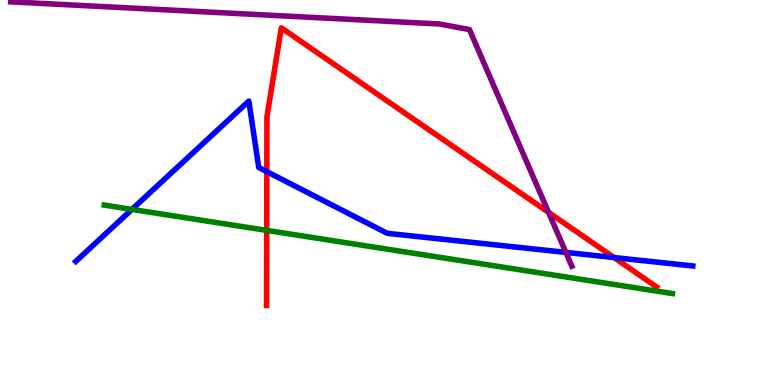[{'lines': ['blue', 'red'], 'intersections': [{'x': 3.44, 'y': 5.54}, {'x': 7.92, 'y': 3.31}]}, {'lines': ['green', 'red'], 'intersections': [{'x': 3.44, 'y': 4.02}]}, {'lines': ['purple', 'red'], 'intersections': [{'x': 7.08, 'y': 4.48}]}, {'lines': ['blue', 'green'], 'intersections': [{'x': 1.7, 'y': 4.56}]}, {'lines': ['blue', 'purple'], 'intersections': [{'x': 7.3, 'y': 3.44}]}, {'lines': ['green', 'purple'], 'intersections': []}]